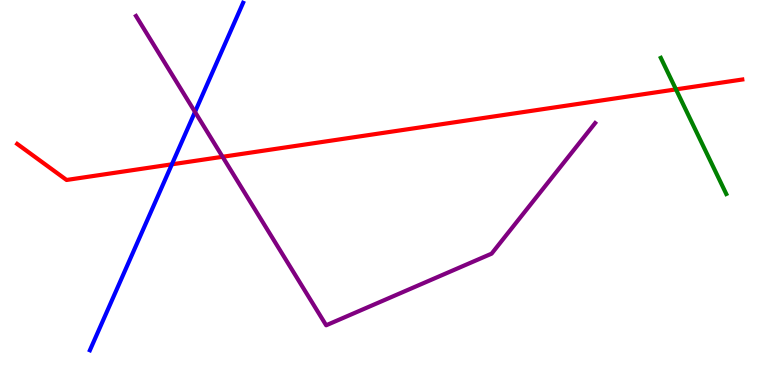[{'lines': ['blue', 'red'], 'intersections': [{'x': 2.22, 'y': 5.73}]}, {'lines': ['green', 'red'], 'intersections': [{'x': 8.72, 'y': 7.68}]}, {'lines': ['purple', 'red'], 'intersections': [{'x': 2.87, 'y': 5.93}]}, {'lines': ['blue', 'green'], 'intersections': []}, {'lines': ['blue', 'purple'], 'intersections': [{'x': 2.52, 'y': 7.09}]}, {'lines': ['green', 'purple'], 'intersections': []}]